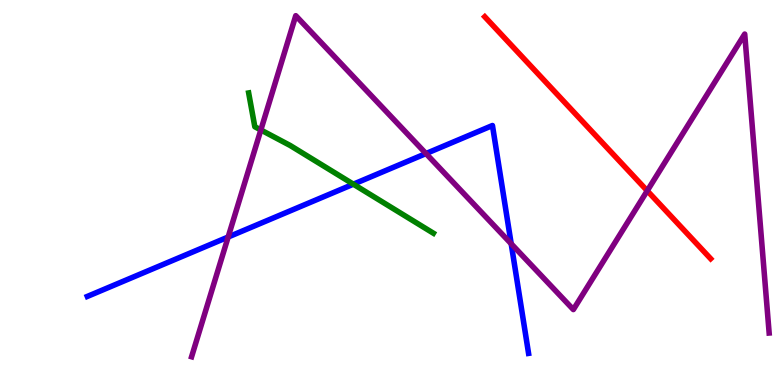[{'lines': ['blue', 'red'], 'intersections': []}, {'lines': ['green', 'red'], 'intersections': []}, {'lines': ['purple', 'red'], 'intersections': [{'x': 8.35, 'y': 5.04}]}, {'lines': ['blue', 'green'], 'intersections': [{'x': 4.56, 'y': 5.22}]}, {'lines': ['blue', 'purple'], 'intersections': [{'x': 2.94, 'y': 3.84}, {'x': 5.5, 'y': 6.01}, {'x': 6.6, 'y': 3.67}]}, {'lines': ['green', 'purple'], 'intersections': [{'x': 3.37, 'y': 6.62}]}]